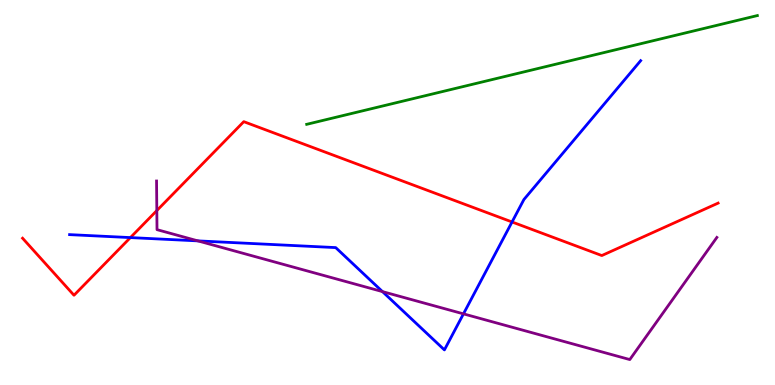[{'lines': ['blue', 'red'], 'intersections': [{'x': 1.68, 'y': 3.83}, {'x': 6.61, 'y': 4.23}]}, {'lines': ['green', 'red'], 'intersections': []}, {'lines': ['purple', 'red'], 'intersections': [{'x': 2.02, 'y': 4.53}]}, {'lines': ['blue', 'green'], 'intersections': []}, {'lines': ['blue', 'purple'], 'intersections': [{'x': 2.55, 'y': 3.74}, {'x': 4.94, 'y': 2.43}, {'x': 5.98, 'y': 1.85}]}, {'lines': ['green', 'purple'], 'intersections': []}]